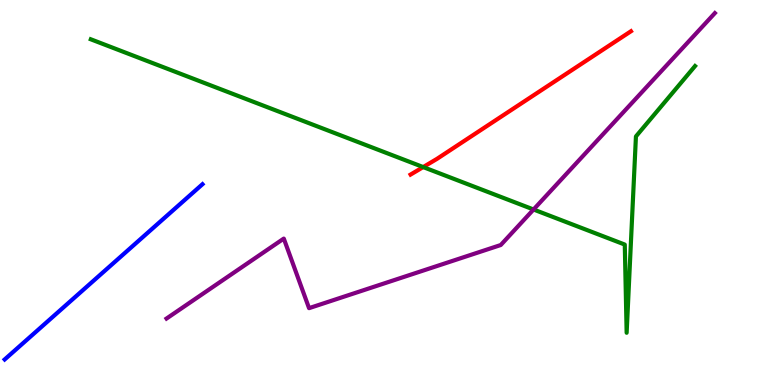[{'lines': ['blue', 'red'], 'intersections': []}, {'lines': ['green', 'red'], 'intersections': [{'x': 5.46, 'y': 5.66}]}, {'lines': ['purple', 'red'], 'intersections': []}, {'lines': ['blue', 'green'], 'intersections': []}, {'lines': ['blue', 'purple'], 'intersections': []}, {'lines': ['green', 'purple'], 'intersections': [{'x': 6.88, 'y': 4.56}]}]